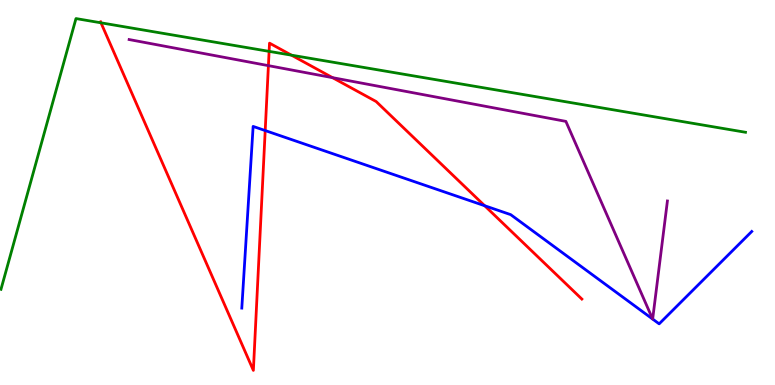[{'lines': ['blue', 'red'], 'intersections': [{'x': 3.42, 'y': 6.61}, {'x': 6.25, 'y': 4.66}]}, {'lines': ['green', 'red'], 'intersections': [{'x': 1.3, 'y': 9.41}, {'x': 3.47, 'y': 8.67}, {'x': 3.76, 'y': 8.57}]}, {'lines': ['purple', 'red'], 'intersections': [{'x': 3.46, 'y': 8.3}, {'x': 4.29, 'y': 7.98}]}, {'lines': ['blue', 'green'], 'intersections': []}, {'lines': ['blue', 'purple'], 'intersections': [{'x': 8.42, 'y': 1.71}, {'x': 8.42, 'y': 1.71}]}, {'lines': ['green', 'purple'], 'intersections': []}]